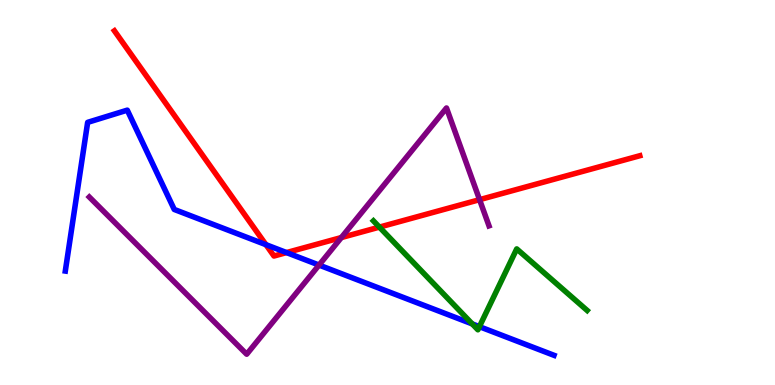[{'lines': ['blue', 'red'], 'intersections': [{'x': 3.43, 'y': 3.65}, {'x': 3.7, 'y': 3.44}]}, {'lines': ['green', 'red'], 'intersections': [{'x': 4.9, 'y': 4.1}]}, {'lines': ['purple', 'red'], 'intersections': [{'x': 4.4, 'y': 3.83}, {'x': 6.19, 'y': 4.81}]}, {'lines': ['blue', 'green'], 'intersections': [{'x': 6.09, 'y': 1.59}, {'x': 6.19, 'y': 1.52}]}, {'lines': ['blue', 'purple'], 'intersections': [{'x': 4.12, 'y': 3.12}]}, {'lines': ['green', 'purple'], 'intersections': []}]